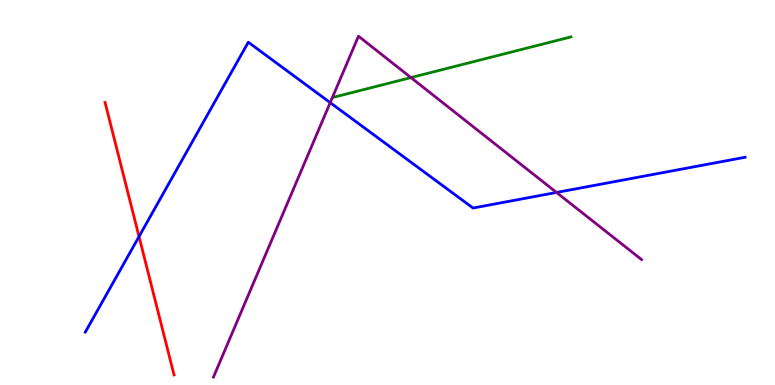[{'lines': ['blue', 'red'], 'intersections': [{'x': 1.79, 'y': 3.86}]}, {'lines': ['green', 'red'], 'intersections': []}, {'lines': ['purple', 'red'], 'intersections': []}, {'lines': ['blue', 'green'], 'intersections': []}, {'lines': ['blue', 'purple'], 'intersections': [{'x': 4.26, 'y': 7.33}, {'x': 7.18, 'y': 5.0}]}, {'lines': ['green', 'purple'], 'intersections': [{'x': 5.3, 'y': 7.98}]}]